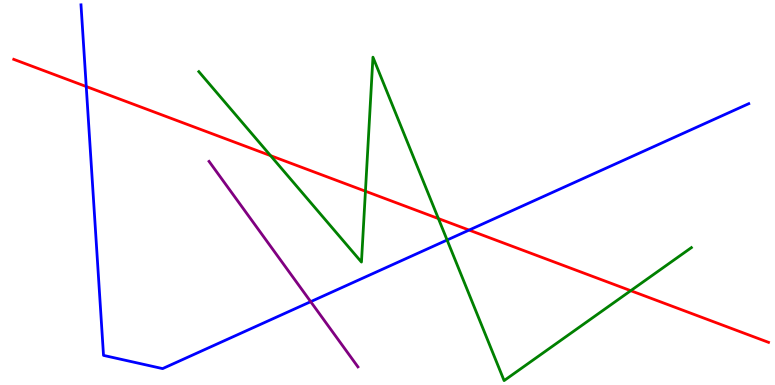[{'lines': ['blue', 'red'], 'intersections': [{'x': 1.11, 'y': 7.75}, {'x': 6.05, 'y': 4.02}]}, {'lines': ['green', 'red'], 'intersections': [{'x': 3.49, 'y': 5.96}, {'x': 4.72, 'y': 5.03}, {'x': 5.66, 'y': 4.32}, {'x': 8.14, 'y': 2.45}]}, {'lines': ['purple', 'red'], 'intersections': []}, {'lines': ['blue', 'green'], 'intersections': [{'x': 5.77, 'y': 3.77}]}, {'lines': ['blue', 'purple'], 'intersections': [{'x': 4.01, 'y': 2.16}]}, {'lines': ['green', 'purple'], 'intersections': []}]